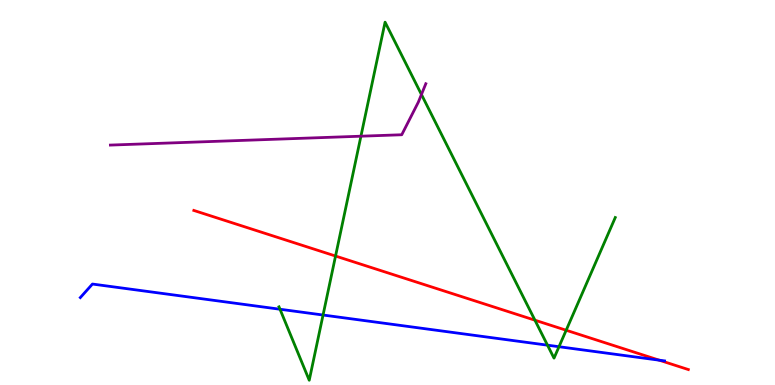[{'lines': ['blue', 'red'], 'intersections': [{'x': 8.51, 'y': 0.645}]}, {'lines': ['green', 'red'], 'intersections': [{'x': 4.33, 'y': 3.35}, {'x': 6.9, 'y': 1.68}, {'x': 7.31, 'y': 1.42}]}, {'lines': ['purple', 'red'], 'intersections': []}, {'lines': ['blue', 'green'], 'intersections': [{'x': 3.61, 'y': 1.97}, {'x': 4.17, 'y': 1.82}, {'x': 7.06, 'y': 1.03}, {'x': 7.21, 'y': 0.994}]}, {'lines': ['blue', 'purple'], 'intersections': []}, {'lines': ['green', 'purple'], 'intersections': [{'x': 4.66, 'y': 6.46}, {'x': 5.44, 'y': 7.55}]}]